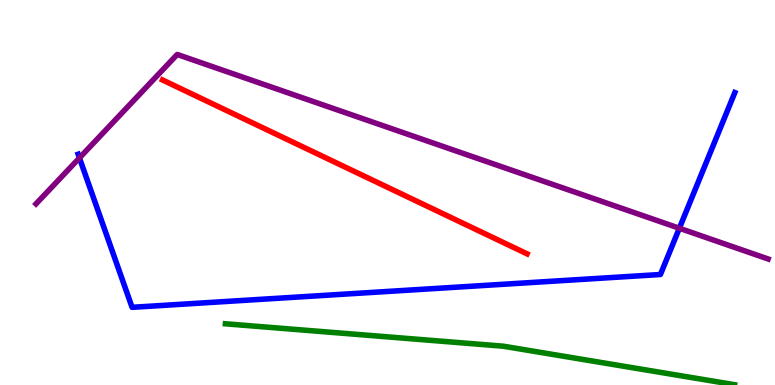[{'lines': ['blue', 'red'], 'intersections': []}, {'lines': ['green', 'red'], 'intersections': []}, {'lines': ['purple', 'red'], 'intersections': []}, {'lines': ['blue', 'green'], 'intersections': []}, {'lines': ['blue', 'purple'], 'intersections': [{'x': 1.02, 'y': 5.9}, {'x': 8.77, 'y': 4.07}]}, {'lines': ['green', 'purple'], 'intersections': []}]